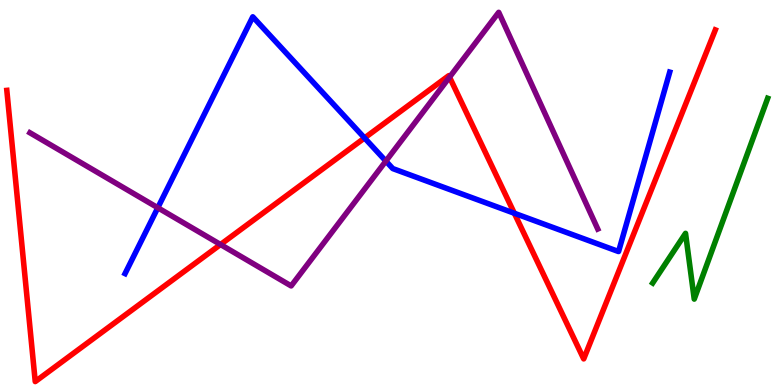[{'lines': ['blue', 'red'], 'intersections': [{'x': 4.7, 'y': 6.42}, {'x': 6.64, 'y': 4.46}]}, {'lines': ['green', 'red'], 'intersections': []}, {'lines': ['purple', 'red'], 'intersections': [{'x': 2.85, 'y': 3.65}, {'x': 5.8, 'y': 8.0}]}, {'lines': ['blue', 'green'], 'intersections': []}, {'lines': ['blue', 'purple'], 'intersections': [{'x': 2.04, 'y': 4.6}, {'x': 4.98, 'y': 5.82}]}, {'lines': ['green', 'purple'], 'intersections': []}]